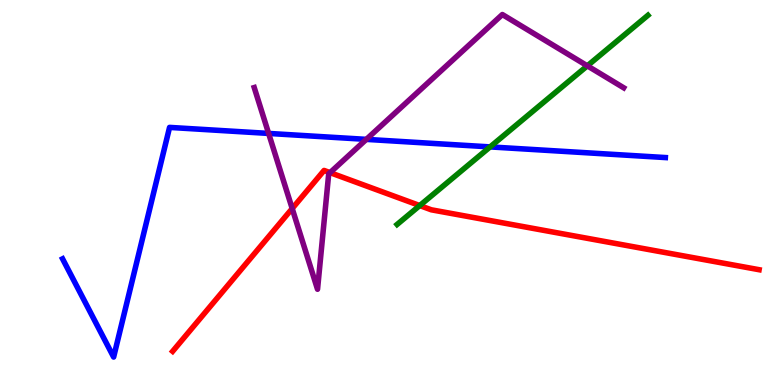[{'lines': ['blue', 'red'], 'intersections': []}, {'lines': ['green', 'red'], 'intersections': [{'x': 5.42, 'y': 4.66}]}, {'lines': ['purple', 'red'], 'intersections': [{'x': 3.77, 'y': 4.58}, {'x': 4.26, 'y': 5.52}]}, {'lines': ['blue', 'green'], 'intersections': [{'x': 6.32, 'y': 6.18}]}, {'lines': ['blue', 'purple'], 'intersections': [{'x': 3.47, 'y': 6.53}, {'x': 4.73, 'y': 6.38}]}, {'lines': ['green', 'purple'], 'intersections': [{'x': 7.58, 'y': 8.29}]}]